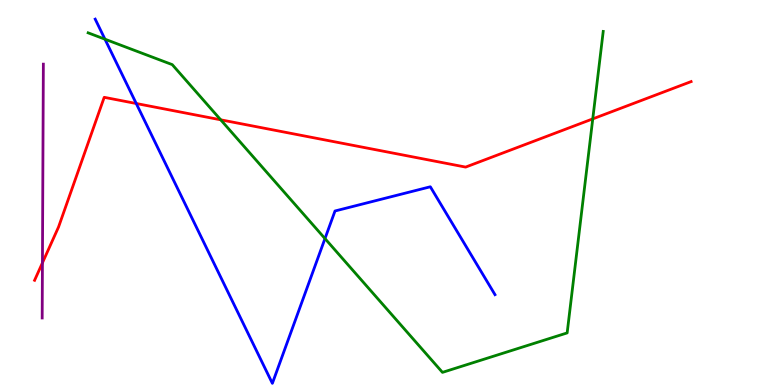[{'lines': ['blue', 'red'], 'intersections': [{'x': 1.76, 'y': 7.31}]}, {'lines': ['green', 'red'], 'intersections': [{'x': 2.85, 'y': 6.89}, {'x': 7.65, 'y': 6.91}]}, {'lines': ['purple', 'red'], 'intersections': [{'x': 0.548, 'y': 3.17}]}, {'lines': ['blue', 'green'], 'intersections': [{'x': 1.35, 'y': 8.98}, {'x': 4.19, 'y': 3.8}]}, {'lines': ['blue', 'purple'], 'intersections': []}, {'lines': ['green', 'purple'], 'intersections': []}]